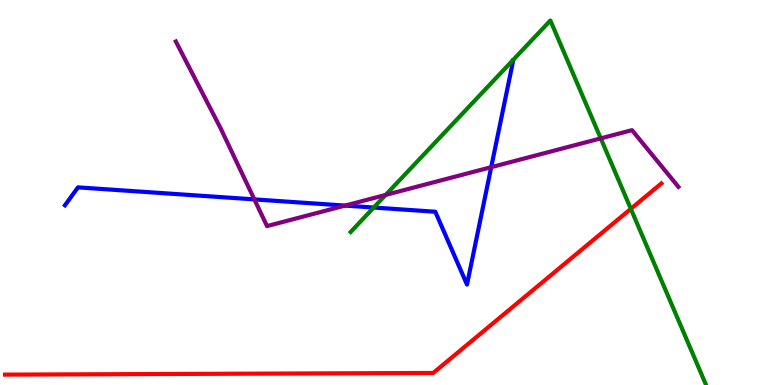[{'lines': ['blue', 'red'], 'intersections': []}, {'lines': ['green', 'red'], 'intersections': [{'x': 8.14, 'y': 4.58}]}, {'lines': ['purple', 'red'], 'intersections': []}, {'lines': ['blue', 'green'], 'intersections': [{'x': 4.82, 'y': 4.61}]}, {'lines': ['blue', 'purple'], 'intersections': [{'x': 3.28, 'y': 4.82}, {'x': 4.45, 'y': 4.66}, {'x': 6.34, 'y': 5.66}]}, {'lines': ['green', 'purple'], 'intersections': [{'x': 4.98, 'y': 4.94}, {'x': 7.75, 'y': 6.41}]}]